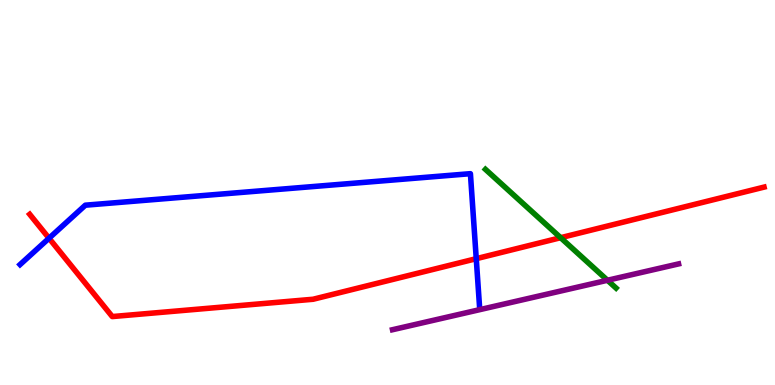[{'lines': ['blue', 'red'], 'intersections': [{'x': 0.633, 'y': 3.81}, {'x': 6.15, 'y': 3.28}]}, {'lines': ['green', 'red'], 'intersections': [{'x': 7.23, 'y': 3.83}]}, {'lines': ['purple', 'red'], 'intersections': []}, {'lines': ['blue', 'green'], 'intersections': []}, {'lines': ['blue', 'purple'], 'intersections': []}, {'lines': ['green', 'purple'], 'intersections': [{'x': 7.84, 'y': 2.72}]}]